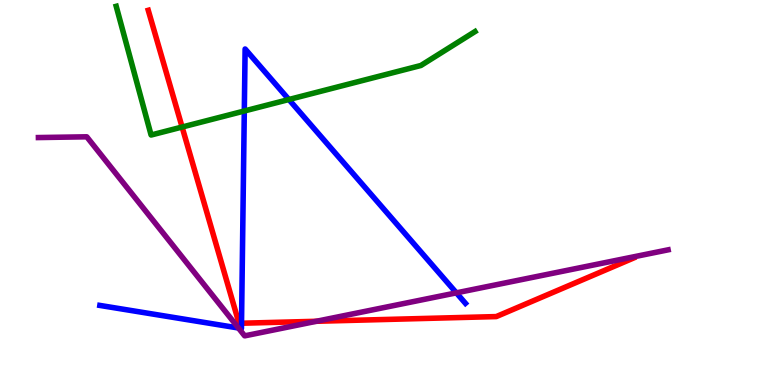[{'lines': ['blue', 'red'], 'intersections': [{'x': 3.12, 'y': 1.6}]}, {'lines': ['green', 'red'], 'intersections': [{'x': 2.35, 'y': 6.7}]}, {'lines': ['purple', 'red'], 'intersections': [{'x': 4.08, 'y': 1.66}]}, {'lines': ['blue', 'green'], 'intersections': [{'x': 3.15, 'y': 7.12}, {'x': 3.73, 'y': 7.42}]}, {'lines': ['blue', 'purple'], 'intersections': [{'x': 3.08, 'y': 1.48}, {'x': 5.89, 'y': 2.39}]}, {'lines': ['green', 'purple'], 'intersections': []}]